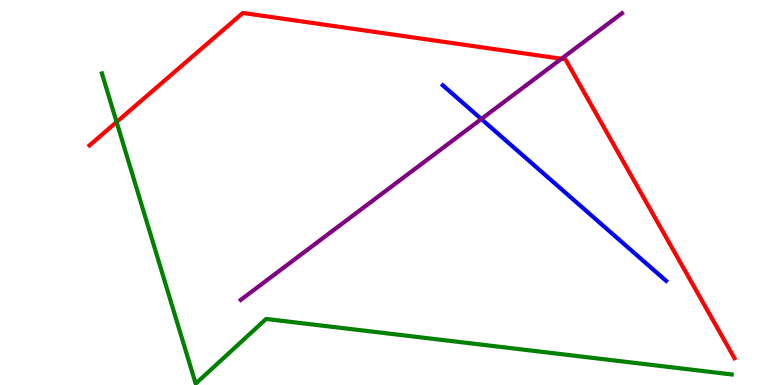[{'lines': ['blue', 'red'], 'intersections': []}, {'lines': ['green', 'red'], 'intersections': [{'x': 1.5, 'y': 6.83}]}, {'lines': ['purple', 'red'], 'intersections': [{'x': 7.24, 'y': 8.47}]}, {'lines': ['blue', 'green'], 'intersections': []}, {'lines': ['blue', 'purple'], 'intersections': [{'x': 6.21, 'y': 6.91}]}, {'lines': ['green', 'purple'], 'intersections': []}]